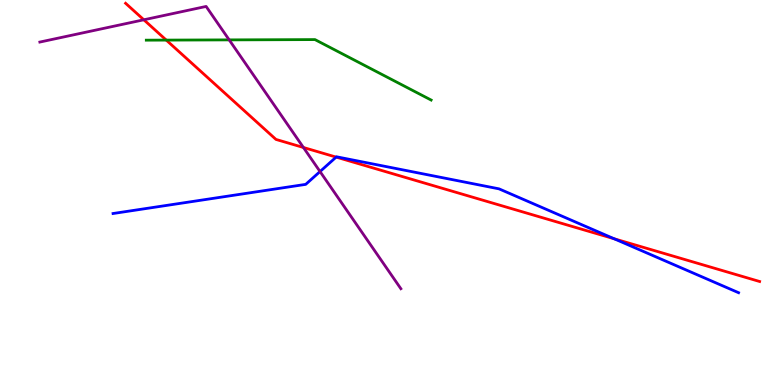[{'lines': ['blue', 'red'], 'intersections': [{'x': 4.34, 'y': 5.92}, {'x': 7.93, 'y': 3.8}]}, {'lines': ['green', 'red'], 'intersections': [{'x': 2.15, 'y': 8.96}]}, {'lines': ['purple', 'red'], 'intersections': [{'x': 1.86, 'y': 9.49}, {'x': 3.92, 'y': 6.17}]}, {'lines': ['blue', 'green'], 'intersections': []}, {'lines': ['blue', 'purple'], 'intersections': [{'x': 4.13, 'y': 5.54}]}, {'lines': ['green', 'purple'], 'intersections': [{'x': 2.96, 'y': 8.96}]}]